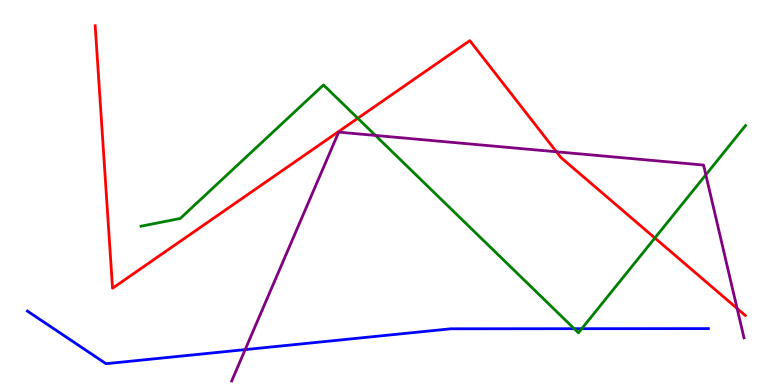[{'lines': ['blue', 'red'], 'intersections': []}, {'lines': ['green', 'red'], 'intersections': [{'x': 4.62, 'y': 6.93}, {'x': 8.45, 'y': 3.82}]}, {'lines': ['purple', 'red'], 'intersections': [{'x': 7.18, 'y': 6.06}, {'x': 9.51, 'y': 1.99}]}, {'lines': ['blue', 'green'], 'intersections': [{'x': 7.41, 'y': 1.46}, {'x': 7.51, 'y': 1.46}]}, {'lines': ['blue', 'purple'], 'intersections': [{'x': 3.16, 'y': 0.919}]}, {'lines': ['green', 'purple'], 'intersections': [{'x': 4.84, 'y': 6.48}, {'x': 9.11, 'y': 5.46}]}]